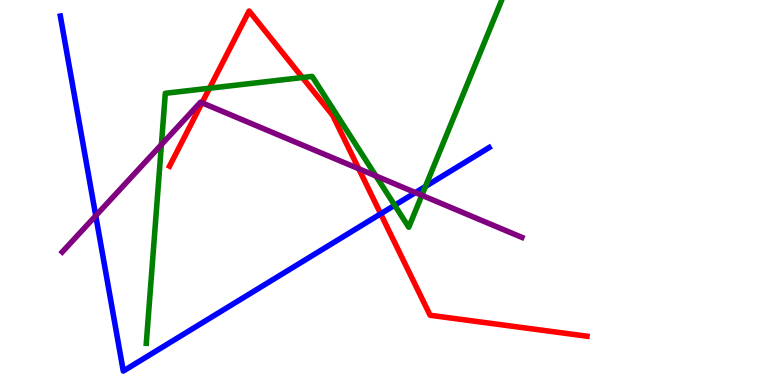[{'lines': ['blue', 'red'], 'intersections': [{'x': 4.91, 'y': 4.45}]}, {'lines': ['green', 'red'], 'intersections': [{'x': 2.7, 'y': 7.71}, {'x': 3.9, 'y': 7.99}]}, {'lines': ['purple', 'red'], 'intersections': [{'x': 2.61, 'y': 7.33}, {'x': 4.63, 'y': 5.62}]}, {'lines': ['blue', 'green'], 'intersections': [{'x': 5.09, 'y': 4.67}, {'x': 5.49, 'y': 5.16}]}, {'lines': ['blue', 'purple'], 'intersections': [{'x': 1.24, 'y': 4.4}, {'x': 5.36, 'y': 5.0}]}, {'lines': ['green', 'purple'], 'intersections': [{'x': 2.08, 'y': 6.24}, {'x': 4.85, 'y': 5.43}, {'x': 5.44, 'y': 4.93}]}]